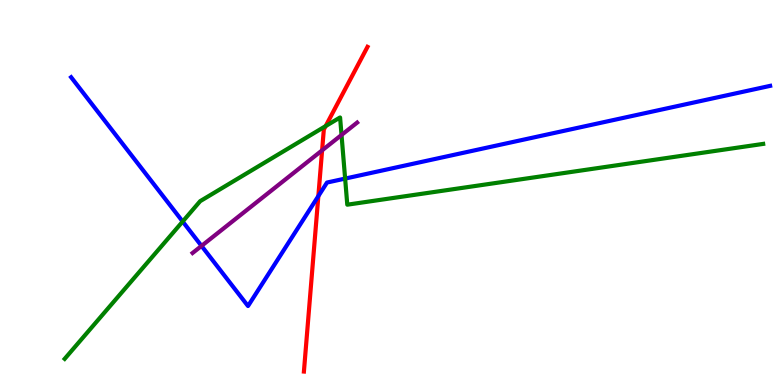[{'lines': ['blue', 'red'], 'intersections': [{'x': 4.11, 'y': 4.91}]}, {'lines': ['green', 'red'], 'intersections': [{'x': 4.2, 'y': 6.72}]}, {'lines': ['purple', 'red'], 'intersections': [{'x': 4.16, 'y': 6.09}]}, {'lines': ['blue', 'green'], 'intersections': [{'x': 2.36, 'y': 4.25}, {'x': 4.45, 'y': 5.36}]}, {'lines': ['blue', 'purple'], 'intersections': [{'x': 2.6, 'y': 3.61}]}, {'lines': ['green', 'purple'], 'intersections': [{'x': 4.41, 'y': 6.49}]}]